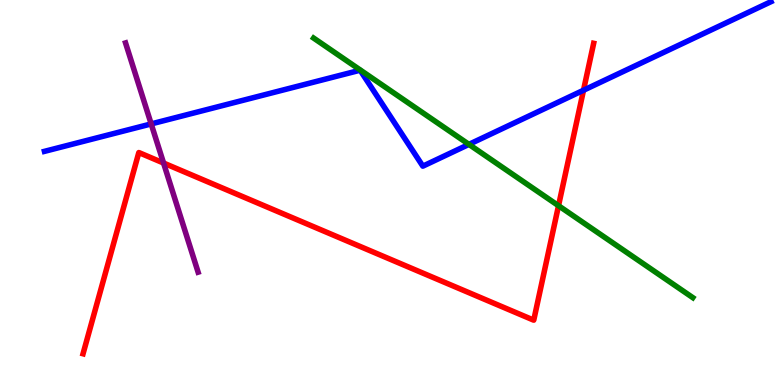[{'lines': ['blue', 'red'], 'intersections': [{'x': 7.53, 'y': 7.66}]}, {'lines': ['green', 'red'], 'intersections': [{'x': 7.21, 'y': 4.66}]}, {'lines': ['purple', 'red'], 'intersections': [{'x': 2.11, 'y': 5.77}]}, {'lines': ['blue', 'green'], 'intersections': [{'x': 6.05, 'y': 6.25}]}, {'lines': ['blue', 'purple'], 'intersections': [{'x': 1.95, 'y': 6.78}]}, {'lines': ['green', 'purple'], 'intersections': []}]